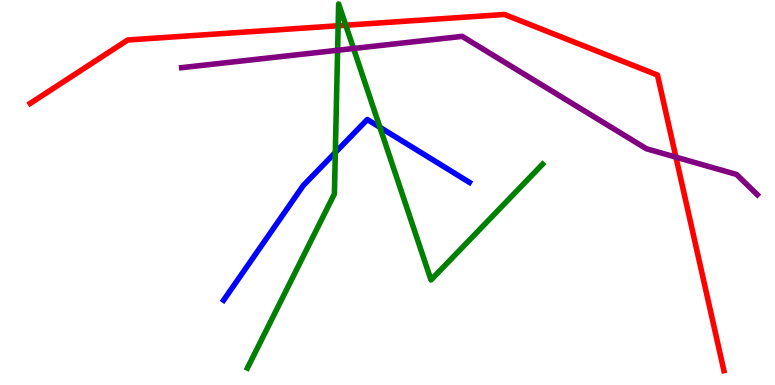[{'lines': ['blue', 'red'], 'intersections': []}, {'lines': ['green', 'red'], 'intersections': [{'x': 4.36, 'y': 9.33}, {'x': 4.46, 'y': 9.34}]}, {'lines': ['purple', 'red'], 'intersections': [{'x': 8.72, 'y': 5.92}]}, {'lines': ['blue', 'green'], 'intersections': [{'x': 4.33, 'y': 6.04}, {'x': 4.9, 'y': 6.69}]}, {'lines': ['blue', 'purple'], 'intersections': []}, {'lines': ['green', 'purple'], 'intersections': [{'x': 4.36, 'y': 8.69}, {'x': 4.56, 'y': 8.74}]}]